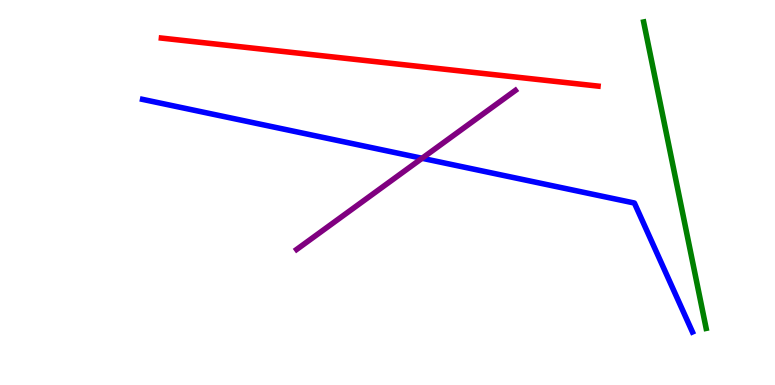[{'lines': ['blue', 'red'], 'intersections': []}, {'lines': ['green', 'red'], 'intersections': []}, {'lines': ['purple', 'red'], 'intersections': []}, {'lines': ['blue', 'green'], 'intersections': []}, {'lines': ['blue', 'purple'], 'intersections': [{'x': 5.45, 'y': 5.89}]}, {'lines': ['green', 'purple'], 'intersections': []}]